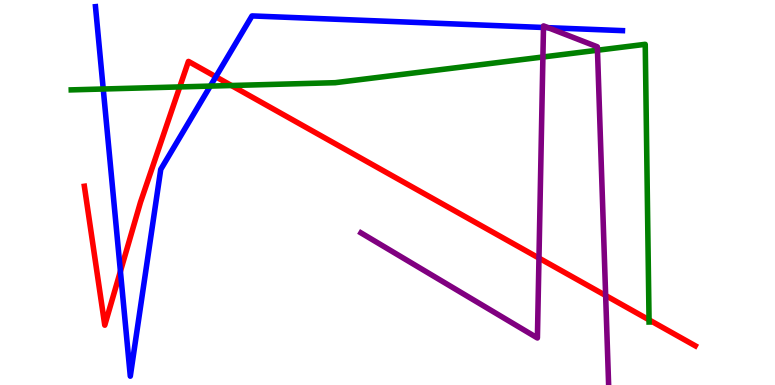[{'lines': ['blue', 'red'], 'intersections': [{'x': 1.55, 'y': 2.95}, {'x': 2.78, 'y': 8.01}]}, {'lines': ['green', 'red'], 'intersections': [{'x': 2.32, 'y': 7.74}, {'x': 2.99, 'y': 7.78}, {'x': 8.37, 'y': 1.69}]}, {'lines': ['purple', 'red'], 'intersections': [{'x': 6.95, 'y': 3.3}, {'x': 7.81, 'y': 2.32}]}, {'lines': ['blue', 'green'], 'intersections': [{'x': 1.33, 'y': 7.69}, {'x': 2.71, 'y': 7.76}]}, {'lines': ['blue', 'purple'], 'intersections': [{'x': 7.01, 'y': 9.29}, {'x': 7.07, 'y': 9.28}]}, {'lines': ['green', 'purple'], 'intersections': [{'x': 7.01, 'y': 8.52}, {'x': 7.71, 'y': 8.7}]}]